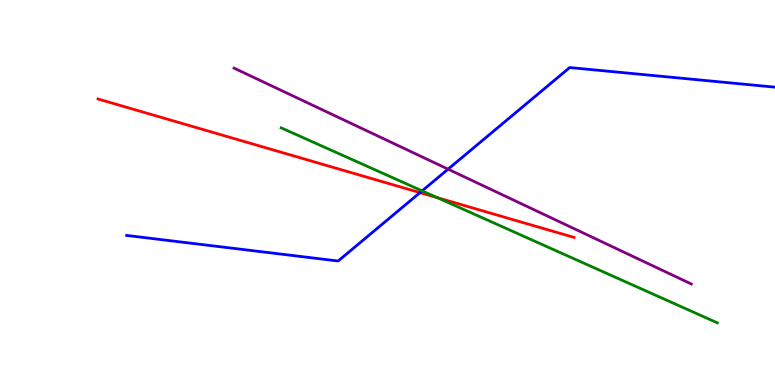[{'lines': ['blue', 'red'], 'intersections': [{'x': 5.42, 'y': 5.0}]}, {'lines': ['green', 'red'], 'intersections': [{'x': 5.64, 'y': 4.87}]}, {'lines': ['purple', 'red'], 'intersections': []}, {'lines': ['blue', 'green'], 'intersections': [{'x': 5.45, 'y': 5.04}]}, {'lines': ['blue', 'purple'], 'intersections': [{'x': 5.78, 'y': 5.61}]}, {'lines': ['green', 'purple'], 'intersections': []}]